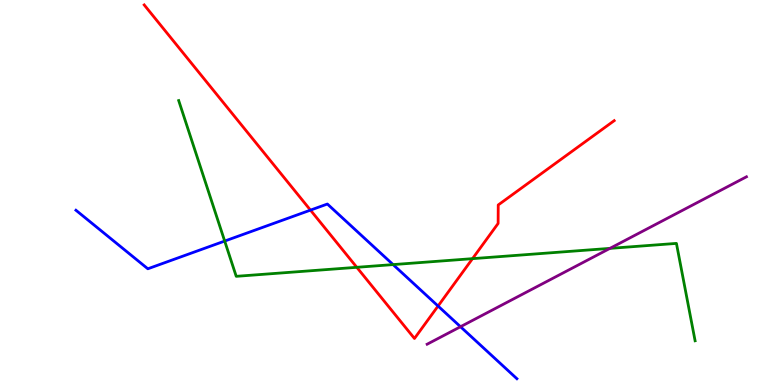[{'lines': ['blue', 'red'], 'intersections': [{'x': 4.01, 'y': 4.54}, {'x': 5.65, 'y': 2.05}]}, {'lines': ['green', 'red'], 'intersections': [{'x': 4.6, 'y': 3.06}, {'x': 6.1, 'y': 3.28}]}, {'lines': ['purple', 'red'], 'intersections': []}, {'lines': ['blue', 'green'], 'intersections': [{'x': 2.9, 'y': 3.74}, {'x': 5.07, 'y': 3.13}]}, {'lines': ['blue', 'purple'], 'intersections': [{'x': 5.94, 'y': 1.51}]}, {'lines': ['green', 'purple'], 'intersections': [{'x': 7.87, 'y': 3.55}]}]